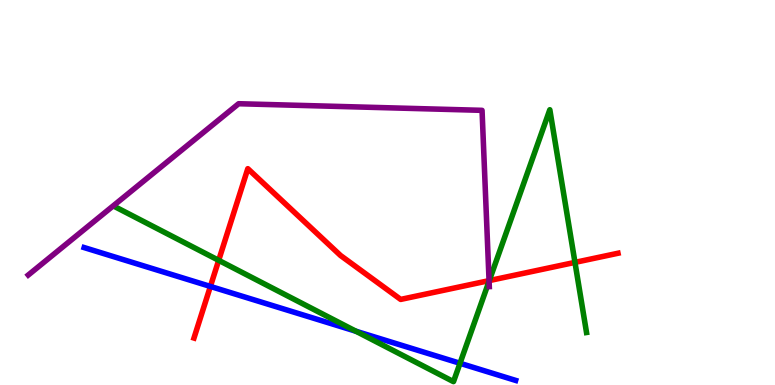[{'lines': ['blue', 'red'], 'intersections': [{'x': 2.71, 'y': 2.56}]}, {'lines': ['green', 'red'], 'intersections': [{'x': 2.82, 'y': 3.24}, {'x': 6.31, 'y': 2.71}, {'x': 7.42, 'y': 3.18}]}, {'lines': ['purple', 'red'], 'intersections': [{'x': 6.31, 'y': 2.71}]}, {'lines': ['blue', 'green'], 'intersections': [{'x': 4.59, 'y': 1.4}, {'x': 5.94, 'y': 0.564}]}, {'lines': ['blue', 'purple'], 'intersections': []}, {'lines': ['green', 'purple'], 'intersections': [{'x': 6.31, 'y': 2.7}]}]